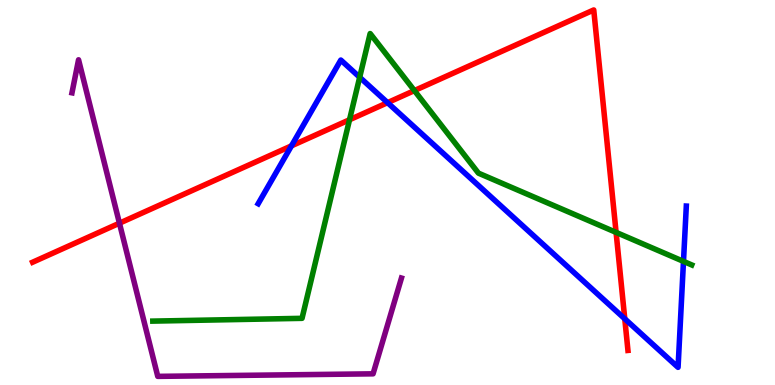[{'lines': ['blue', 'red'], 'intersections': [{'x': 3.76, 'y': 6.21}, {'x': 5.0, 'y': 7.33}, {'x': 8.06, 'y': 1.72}]}, {'lines': ['green', 'red'], 'intersections': [{'x': 4.51, 'y': 6.89}, {'x': 5.35, 'y': 7.65}, {'x': 7.95, 'y': 3.96}]}, {'lines': ['purple', 'red'], 'intersections': [{'x': 1.54, 'y': 4.2}]}, {'lines': ['blue', 'green'], 'intersections': [{'x': 4.64, 'y': 7.99}, {'x': 8.82, 'y': 3.21}]}, {'lines': ['blue', 'purple'], 'intersections': []}, {'lines': ['green', 'purple'], 'intersections': []}]